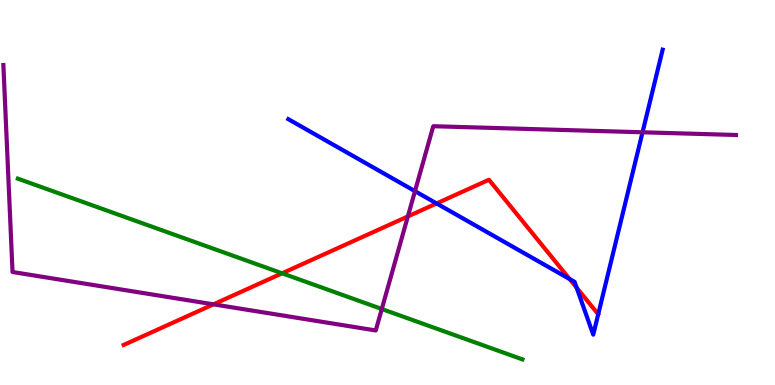[{'lines': ['blue', 'red'], 'intersections': [{'x': 5.63, 'y': 4.72}, {'x': 7.35, 'y': 2.75}, {'x': 7.44, 'y': 2.53}]}, {'lines': ['green', 'red'], 'intersections': [{'x': 3.64, 'y': 2.9}]}, {'lines': ['purple', 'red'], 'intersections': [{'x': 2.75, 'y': 2.1}, {'x': 5.26, 'y': 4.38}]}, {'lines': ['blue', 'green'], 'intersections': []}, {'lines': ['blue', 'purple'], 'intersections': [{'x': 5.35, 'y': 5.04}, {'x': 8.29, 'y': 6.56}]}, {'lines': ['green', 'purple'], 'intersections': [{'x': 4.93, 'y': 1.97}]}]